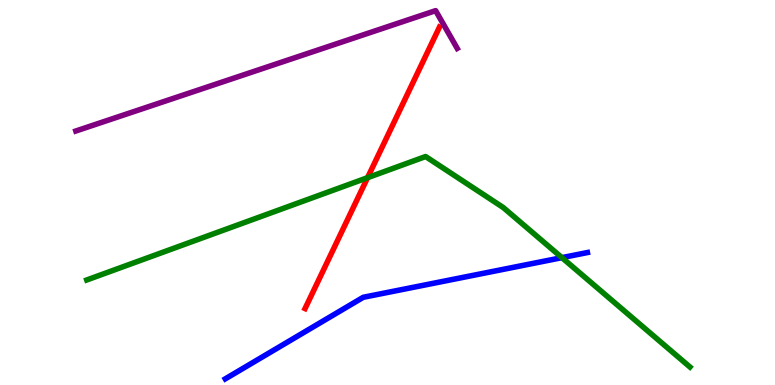[{'lines': ['blue', 'red'], 'intersections': []}, {'lines': ['green', 'red'], 'intersections': [{'x': 4.74, 'y': 5.38}]}, {'lines': ['purple', 'red'], 'intersections': []}, {'lines': ['blue', 'green'], 'intersections': [{'x': 7.25, 'y': 3.31}]}, {'lines': ['blue', 'purple'], 'intersections': []}, {'lines': ['green', 'purple'], 'intersections': []}]